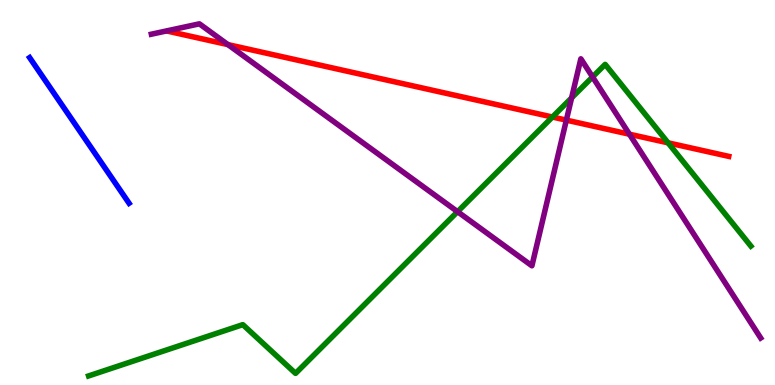[{'lines': ['blue', 'red'], 'intersections': []}, {'lines': ['green', 'red'], 'intersections': [{'x': 7.13, 'y': 6.96}, {'x': 8.62, 'y': 6.29}]}, {'lines': ['purple', 'red'], 'intersections': [{'x': 2.94, 'y': 8.84}, {'x': 7.31, 'y': 6.88}, {'x': 8.12, 'y': 6.51}]}, {'lines': ['blue', 'green'], 'intersections': []}, {'lines': ['blue', 'purple'], 'intersections': []}, {'lines': ['green', 'purple'], 'intersections': [{'x': 5.9, 'y': 4.5}, {'x': 7.38, 'y': 7.46}, {'x': 7.65, 'y': 8.0}]}]